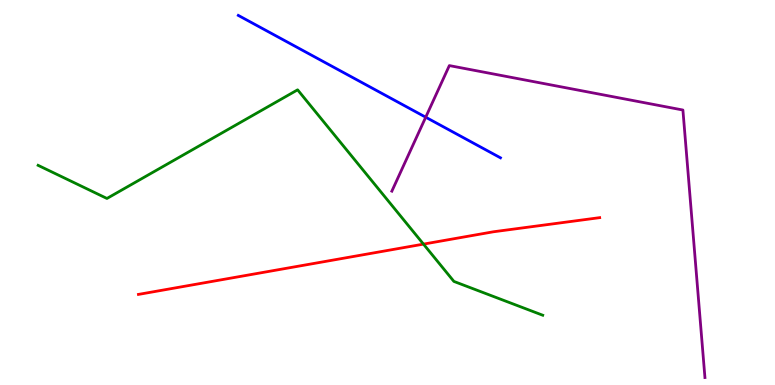[{'lines': ['blue', 'red'], 'intersections': []}, {'lines': ['green', 'red'], 'intersections': [{'x': 5.46, 'y': 3.66}]}, {'lines': ['purple', 'red'], 'intersections': []}, {'lines': ['blue', 'green'], 'intersections': []}, {'lines': ['blue', 'purple'], 'intersections': [{'x': 5.49, 'y': 6.96}]}, {'lines': ['green', 'purple'], 'intersections': []}]